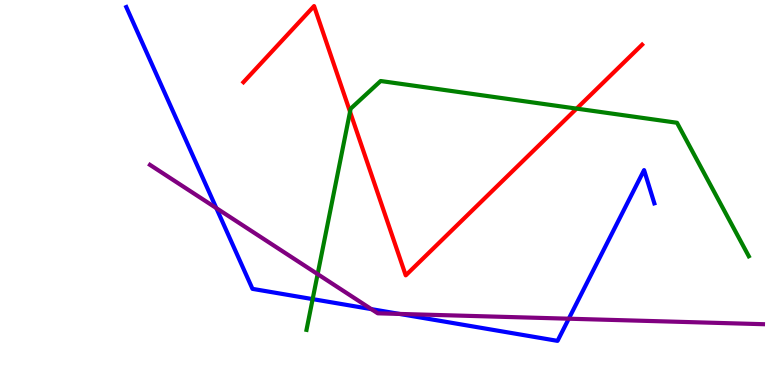[{'lines': ['blue', 'red'], 'intersections': []}, {'lines': ['green', 'red'], 'intersections': [{'x': 4.52, 'y': 7.1}, {'x': 7.44, 'y': 7.18}]}, {'lines': ['purple', 'red'], 'intersections': []}, {'lines': ['blue', 'green'], 'intersections': [{'x': 4.03, 'y': 2.23}]}, {'lines': ['blue', 'purple'], 'intersections': [{'x': 2.79, 'y': 4.59}, {'x': 4.79, 'y': 1.97}, {'x': 5.16, 'y': 1.85}, {'x': 7.34, 'y': 1.72}]}, {'lines': ['green', 'purple'], 'intersections': [{'x': 4.1, 'y': 2.88}]}]